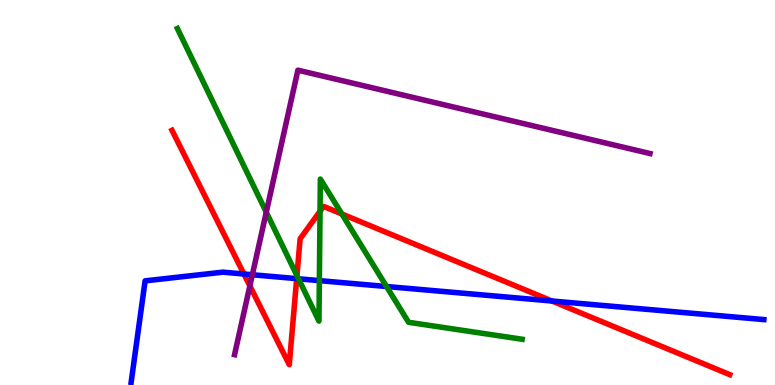[{'lines': ['blue', 'red'], 'intersections': [{'x': 3.15, 'y': 2.88}, {'x': 3.83, 'y': 2.76}, {'x': 7.12, 'y': 2.18}]}, {'lines': ['green', 'red'], 'intersections': [{'x': 3.83, 'y': 2.84}, {'x': 4.13, 'y': 4.51}, {'x': 4.41, 'y': 4.44}]}, {'lines': ['purple', 'red'], 'intersections': [{'x': 3.22, 'y': 2.57}]}, {'lines': ['blue', 'green'], 'intersections': [{'x': 3.85, 'y': 2.76}, {'x': 4.12, 'y': 2.71}, {'x': 4.99, 'y': 2.56}]}, {'lines': ['blue', 'purple'], 'intersections': [{'x': 3.26, 'y': 2.86}]}, {'lines': ['green', 'purple'], 'intersections': [{'x': 3.44, 'y': 4.49}]}]